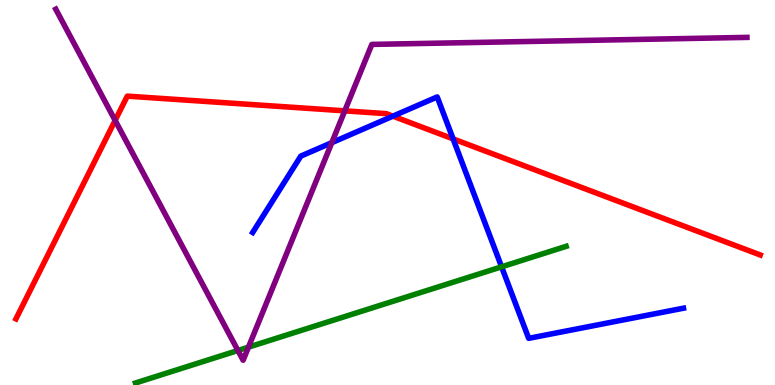[{'lines': ['blue', 'red'], 'intersections': [{'x': 5.07, 'y': 6.98}, {'x': 5.85, 'y': 6.39}]}, {'lines': ['green', 'red'], 'intersections': []}, {'lines': ['purple', 'red'], 'intersections': [{'x': 1.49, 'y': 6.87}, {'x': 4.45, 'y': 7.12}]}, {'lines': ['blue', 'green'], 'intersections': [{'x': 6.47, 'y': 3.07}]}, {'lines': ['blue', 'purple'], 'intersections': [{'x': 4.28, 'y': 6.29}]}, {'lines': ['green', 'purple'], 'intersections': [{'x': 3.07, 'y': 0.896}, {'x': 3.21, 'y': 0.983}]}]